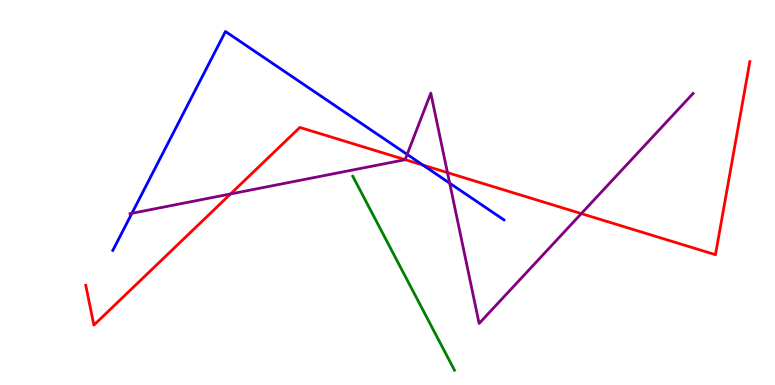[{'lines': ['blue', 'red'], 'intersections': [{'x': 5.46, 'y': 5.71}]}, {'lines': ['green', 'red'], 'intersections': []}, {'lines': ['purple', 'red'], 'intersections': [{'x': 2.97, 'y': 4.96}, {'x': 5.23, 'y': 5.85}, {'x': 5.77, 'y': 5.52}, {'x': 7.5, 'y': 4.45}]}, {'lines': ['blue', 'green'], 'intersections': []}, {'lines': ['blue', 'purple'], 'intersections': [{'x': 1.7, 'y': 4.46}, {'x': 5.25, 'y': 5.99}, {'x': 5.8, 'y': 5.24}]}, {'lines': ['green', 'purple'], 'intersections': []}]